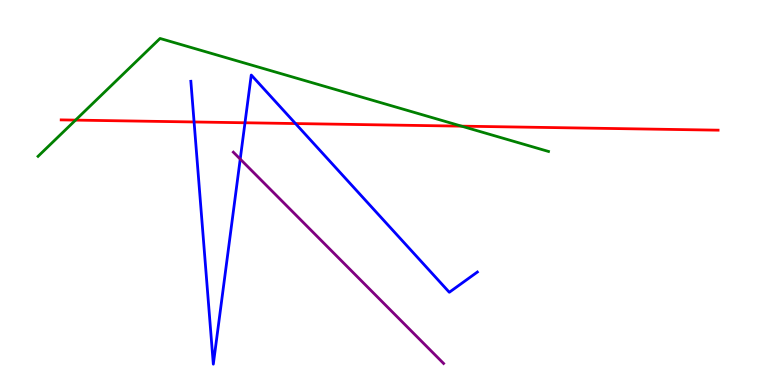[{'lines': ['blue', 'red'], 'intersections': [{'x': 2.5, 'y': 6.83}, {'x': 3.16, 'y': 6.81}, {'x': 3.81, 'y': 6.79}]}, {'lines': ['green', 'red'], 'intersections': [{'x': 0.975, 'y': 6.88}, {'x': 5.96, 'y': 6.72}]}, {'lines': ['purple', 'red'], 'intersections': []}, {'lines': ['blue', 'green'], 'intersections': []}, {'lines': ['blue', 'purple'], 'intersections': [{'x': 3.1, 'y': 5.87}]}, {'lines': ['green', 'purple'], 'intersections': []}]